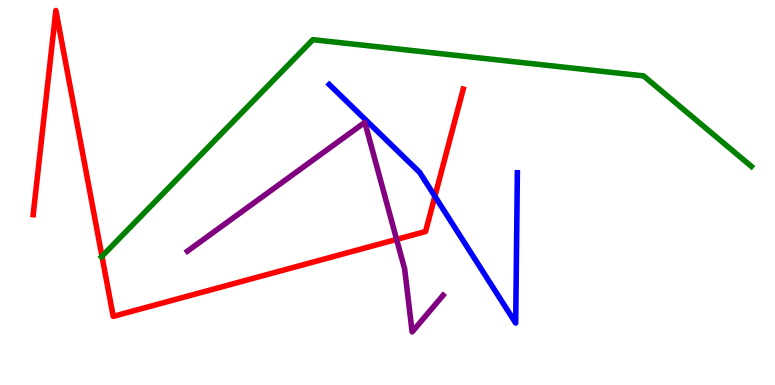[{'lines': ['blue', 'red'], 'intersections': [{'x': 5.61, 'y': 4.9}]}, {'lines': ['green', 'red'], 'intersections': [{'x': 1.32, 'y': 3.34}]}, {'lines': ['purple', 'red'], 'intersections': [{'x': 5.12, 'y': 3.78}]}, {'lines': ['blue', 'green'], 'intersections': []}, {'lines': ['blue', 'purple'], 'intersections': []}, {'lines': ['green', 'purple'], 'intersections': []}]